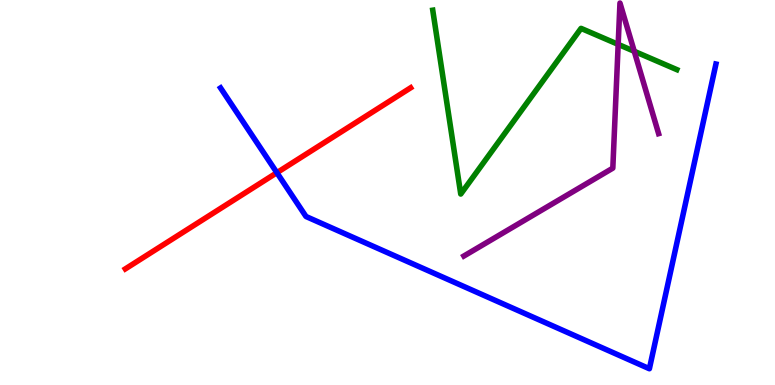[{'lines': ['blue', 'red'], 'intersections': [{'x': 3.57, 'y': 5.51}]}, {'lines': ['green', 'red'], 'intersections': []}, {'lines': ['purple', 'red'], 'intersections': []}, {'lines': ['blue', 'green'], 'intersections': []}, {'lines': ['blue', 'purple'], 'intersections': []}, {'lines': ['green', 'purple'], 'intersections': [{'x': 7.98, 'y': 8.85}, {'x': 8.18, 'y': 8.67}]}]